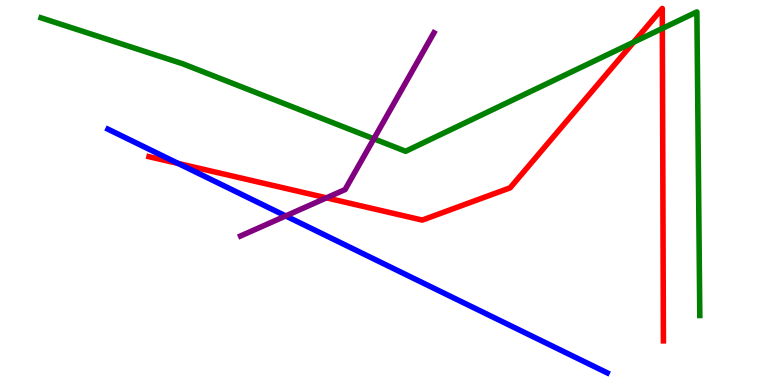[{'lines': ['blue', 'red'], 'intersections': [{'x': 2.3, 'y': 5.75}]}, {'lines': ['green', 'red'], 'intersections': [{'x': 8.18, 'y': 8.9}, {'x': 8.55, 'y': 9.26}]}, {'lines': ['purple', 'red'], 'intersections': [{'x': 4.21, 'y': 4.86}]}, {'lines': ['blue', 'green'], 'intersections': []}, {'lines': ['blue', 'purple'], 'intersections': [{'x': 3.69, 'y': 4.39}]}, {'lines': ['green', 'purple'], 'intersections': [{'x': 4.82, 'y': 6.39}]}]